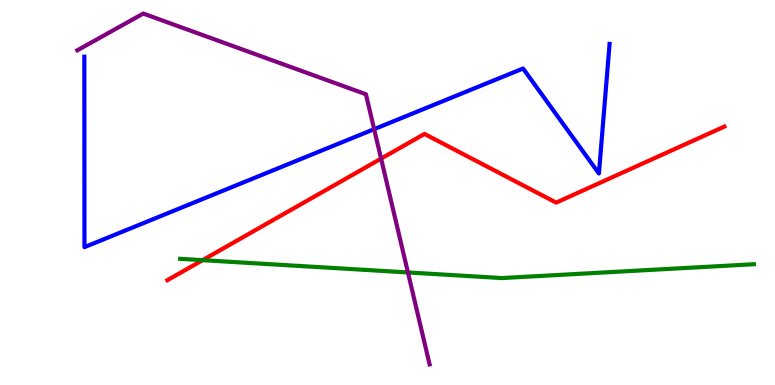[{'lines': ['blue', 'red'], 'intersections': []}, {'lines': ['green', 'red'], 'intersections': [{'x': 2.61, 'y': 3.24}]}, {'lines': ['purple', 'red'], 'intersections': [{'x': 4.92, 'y': 5.88}]}, {'lines': ['blue', 'green'], 'intersections': []}, {'lines': ['blue', 'purple'], 'intersections': [{'x': 4.83, 'y': 6.65}]}, {'lines': ['green', 'purple'], 'intersections': [{'x': 5.26, 'y': 2.92}]}]